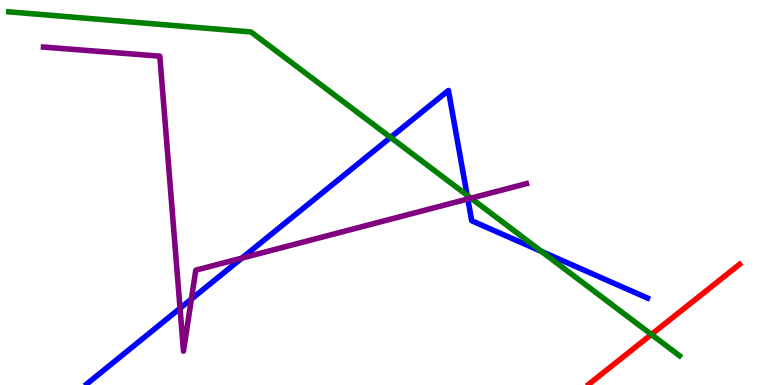[{'lines': ['blue', 'red'], 'intersections': []}, {'lines': ['green', 'red'], 'intersections': [{'x': 8.4, 'y': 1.31}]}, {'lines': ['purple', 'red'], 'intersections': []}, {'lines': ['blue', 'green'], 'intersections': [{'x': 5.04, 'y': 6.43}, {'x': 6.03, 'y': 4.93}, {'x': 6.99, 'y': 3.47}]}, {'lines': ['blue', 'purple'], 'intersections': [{'x': 2.32, 'y': 1.99}, {'x': 2.47, 'y': 2.23}, {'x': 3.12, 'y': 3.3}, {'x': 6.04, 'y': 4.83}]}, {'lines': ['green', 'purple'], 'intersections': [{'x': 6.08, 'y': 4.85}]}]